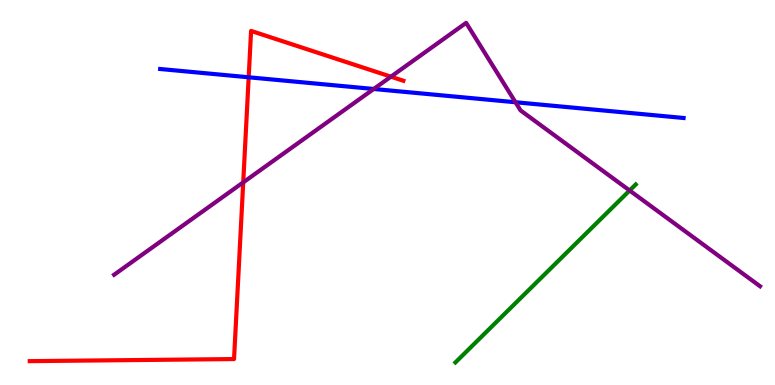[{'lines': ['blue', 'red'], 'intersections': [{'x': 3.21, 'y': 7.99}]}, {'lines': ['green', 'red'], 'intersections': []}, {'lines': ['purple', 'red'], 'intersections': [{'x': 3.14, 'y': 5.26}, {'x': 5.04, 'y': 8.01}]}, {'lines': ['blue', 'green'], 'intersections': []}, {'lines': ['blue', 'purple'], 'intersections': [{'x': 4.82, 'y': 7.69}, {'x': 6.65, 'y': 7.34}]}, {'lines': ['green', 'purple'], 'intersections': [{'x': 8.12, 'y': 5.05}]}]